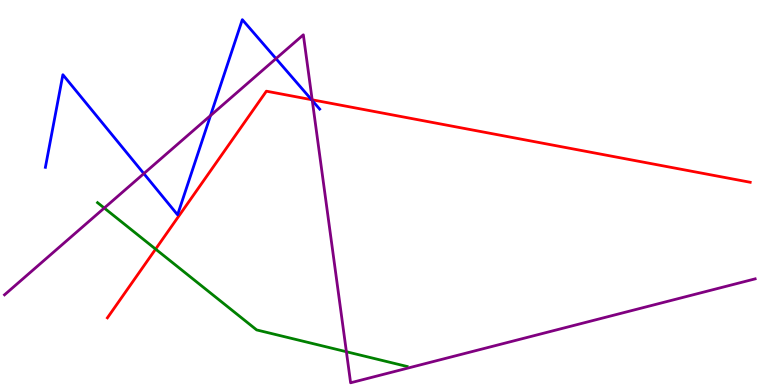[{'lines': ['blue', 'red'], 'intersections': [{'x': 4.02, 'y': 7.41}]}, {'lines': ['green', 'red'], 'intersections': [{'x': 2.01, 'y': 3.53}]}, {'lines': ['purple', 'red'], 'intersections': [{'x': 4.03, 'y': 7.41}]}, {'lines': ['blue', 'green'], 'intersections': []}, {'lines': ['blue', 'purple'], 'intersections': [{'x': 1.86, 'y': 5.49}, {'x': 2.72, 'y': 7.0}, {'x': 3.56, 'y': 8.48}, {'x': 4.03, 'y': 7.39}]}, {'lines': ['green', 'purple'], 'intersections': [{'x': 1.35, 'y': 4.6}, {'x': 4.47, 'y': 0.864}]}]